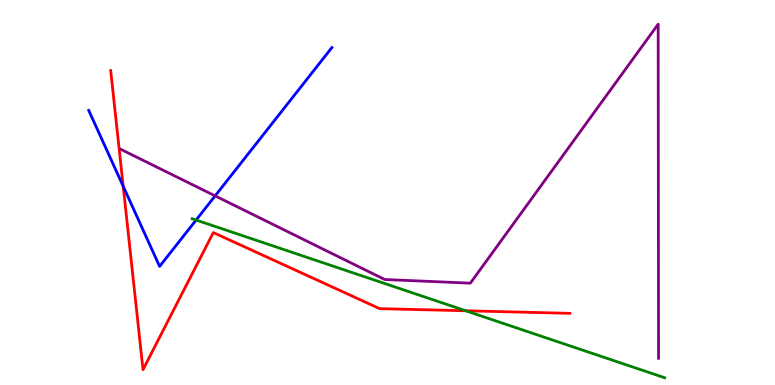[{'lines': ['blue', 'red'], 'intersections': [{'x': 1.59, 'y': 5.16}]}, {'lines': ['green', 'red'], 'intersections': [{'x': 6.01, 'y': 1.93}]}, {'lines': ['purple', 'red'], 'intersections': []}, {'lines': ['blue', 'green'], 'intersections': [{'x': 2.53, 'y': 4.28}]}, {'lines': ['blue', 'purple'], 'intersections': [{'x': 2.78, 'y': 4.91}]}, {'lines': ['green', 'purple'], 'intersections': []}]